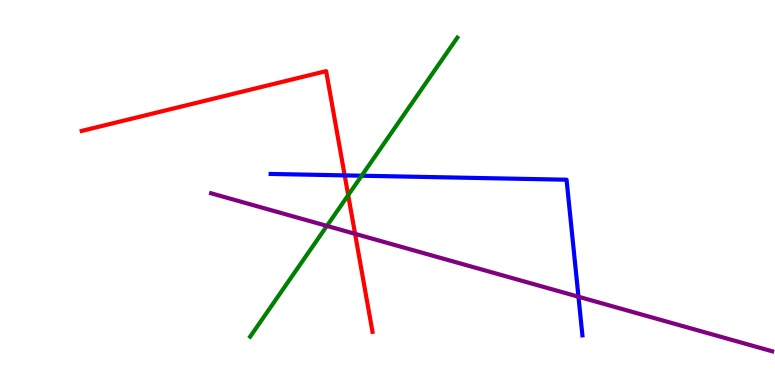[{'lines': ['blue', 'red'], 'intersections': [{'x': 4.45, 'y': 5.44}]}, {'lines': ['green', 'red'], 'intersections': [{'x': 4.49, 'y': 4.93}]}, {'lines': ['purple', 'red'], 'intersections': [{'x': 4.58, 'y': 3.93}]}, {'lines': ['blue', 'green'], 'intersections': [{'x': 4.67, 'y': 5.44}]}, {'lines': ['blue', 'purple'], 'intersections': [{'x': 7.46, 'y': 2.29}]}, {'lines': ['green', 'purple'], 'intersections': [{'x': 4.22, 'y': 4.13}]}]